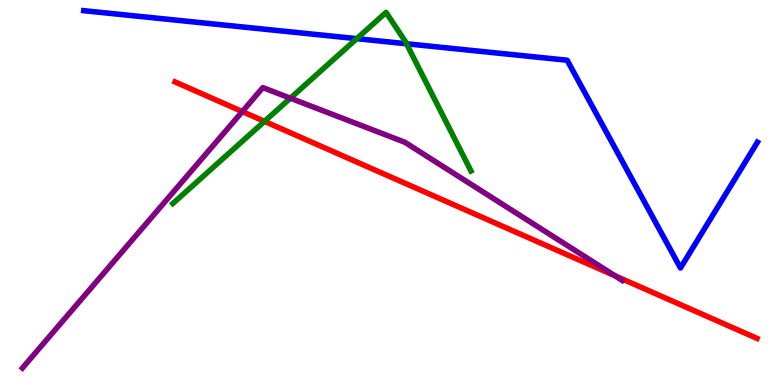[{'lines': ['blue', 'red'], 'intersections': []}, {'lines': ['green', 'red'], 'intersections': [{'x': 3.41, 'y': 6.85}]}, {'lines': ['purple', 'red'], 'intersections': [{'x': 3.13, 'y': 7.1}, {'x': 7.94, 'y': 2.84}]}, {'lines': ['blue', 'green'], 'intersections': [{'x': 4.6, 'y': 9.0}, {'x': 5.25, 'y': 8.86}]}, {'lines': ['blue', 'purple'], 'intersections': []}, {'lines': ['green', 'purple'], 'intersections': [{'x': 3.75, 'y': 7.45}]}]